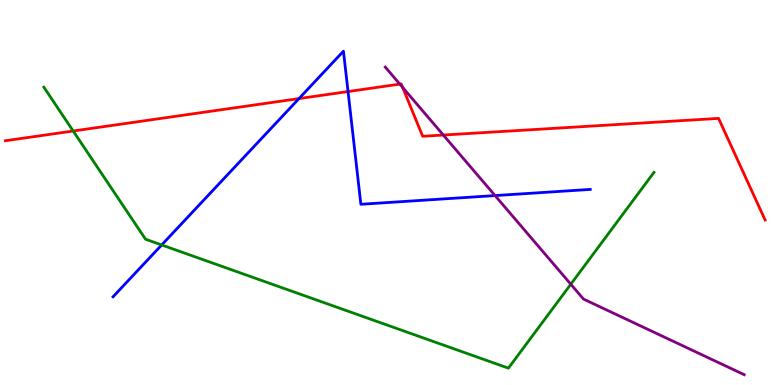[{'lines': ['blue', 'red'], 'intersections': [{'x': 3.86, 'y': 7.44}, {'x': 4.49, 'y': 7.62}]}, {'lines': ['green', 'red'], 'intersections': [{'x': 0.944, 'y': 6.6}]}, {'lines': ['purple', 'red'], 'intersections': [{'x': 5.16, 'y': 7.82}, {'x': 5.2, 'y': 7.73}, {'x': 5.72, 'y': 6.49}]}, {'lines': ['blue', 'green'], 'intersections': [{'x': 2.09, 'y': 3.64}]}, {'lines': ['blue', 'purple'], 'intersections': [{'x': 6.39, 'y': 4.92}]}, {'lines': ['green', 'purple'], 'intersections': [{'x': 7.37, 'y': 2.62}]}]